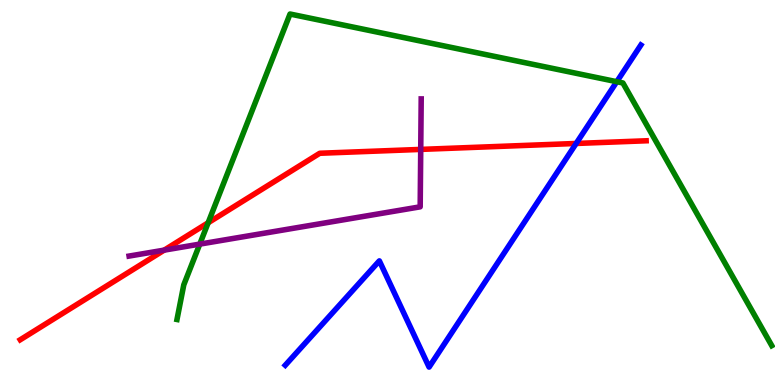[{'lines': ['blue', 'red'], 'intersections': [{'x': 7.43, 'y': 6.27}]}, {'lines': ['green', 'red'], 'intersections': [{'x': 2.69, 'y': 4.21}]}, {'lines': ['purple', 'red'], 'intersections': [{'x': 2.12, 'y': 3.5}, {'x': 5.43, 'y': 6.12}]}, {'lines': ['blue', 'green'], 'intersections': [{'x': 7.96, 'y': 7.88}]}, {'lines': ['blue', 'purple'], 'intersections': []}, {'lines': ['green', 'purple'], 'intersections': [{'x': 2.58, 'y': 3.66}]}]